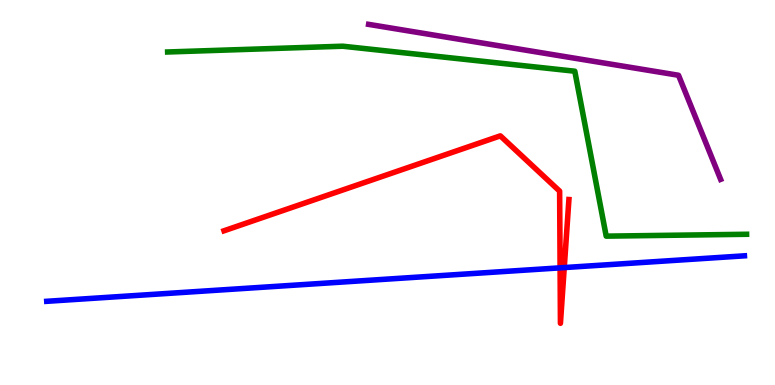[{'lines': ['blue', 'red'], 'intersections': [{'x': 7.23, 'y': 3.04}, {'x': 7.28, 'y': 3.05}]}, {'lines': ['green', 'red'], 'intersections': []}, {'lines': ['purple', 'red'], 'intersections': []}, {'lines': ['blue', 'green'], 'intersections': []}, {'lines': ['blue', 'purple'], 'intersections': []}, {'lines': ['green', 'purple'], 'intersections': []}]